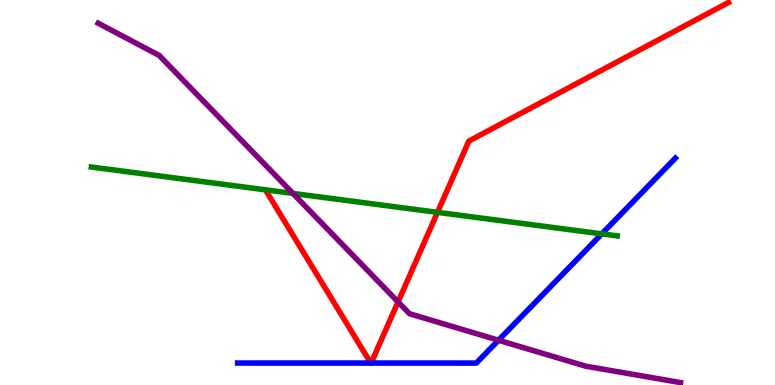[{'lines': ['blue', 'red'], 'intersections': [{'x': 4.78, 'y': 0.57}, {'x': 4.79, 'y': 0.57}]}, {'lines': ['green', 'red'], 'intersections': [{'x': 5.64, 'y': 4.48}]}, {'lines': ['purple', 'red'], 'intersections': [{'x': 5.14, 'y': 2.16}]}, {'lines': ['blue', 'green'], 'intersections': [{'x': 7.77, 'y': 3.93}]}, {'lines': ['blue', 'purple'], 'intersections': [{'x': 6.43, 'y': 1.16}]}, {'lines': ['green', 'purple'], 'intersections': [{'x': 3.78, 'y': 4.98}]}]